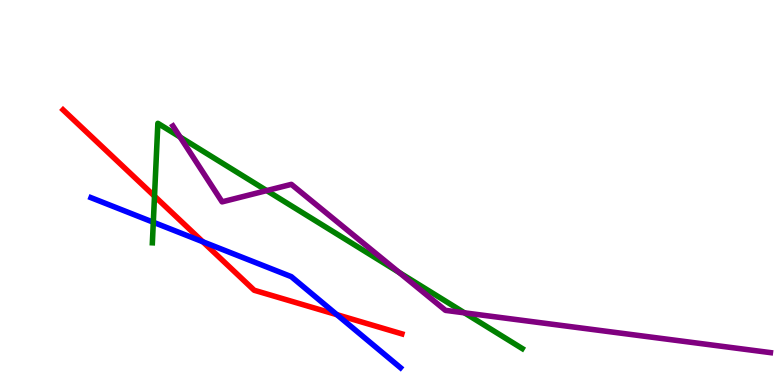[{'lines': ['blue', 'red'], 'intersections': [{'x': 2.62, 'y': 3.72}, {'x': 4.35, 'y': 1.83}]}, {'lines': ['green', 'red'], 'intersections': [{'x': 1.99, 'y': 4.9}]}, {'lines': ['purple', 'red'], 'intersections': []}, {'lines': ['blue', 'green'], 'intersections': [{'x': 1.98, 'y': 4.23}]}, {'lines': ['blue', 'purple'], 'intersections': []}, {'lines': ['green', 'purple'], 'intersections': [{'x': 2.32, 'y': 6.44}, {'x': 3.44, 'y': 5.05}, {'x': 5.15, 'y': 2.93}, {'x': 5.99, 'y': 1.87}]}]